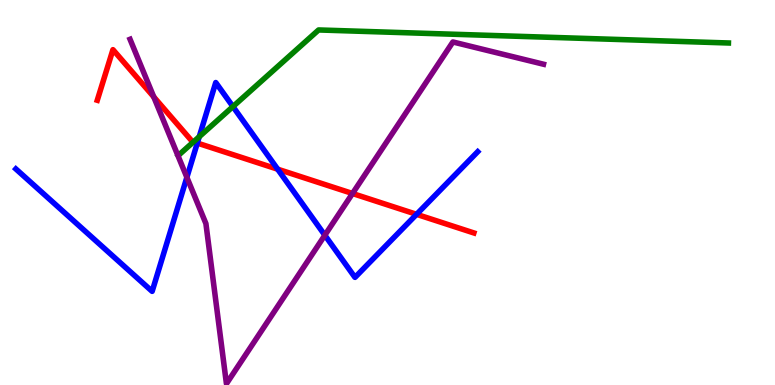[{'lines': ['blue', 'red'], 'intersections': [{'x': 2.55, 'y': 6.28}, {'x': 3.58, 'y': 5.61}, {'x': 5.38, 'y': 4.43}]}, {'lines': ['green', 'red'], 'intersections': [{'x': 2.5, 'y': 6.32}]}, {'lines': ['purple', 'red'], 'intersections': [{'x': 1.98, 'y': 7.48}, {'x': 4.55, 'y': 4.97}]}, {'lines': ['blue', 'green'], 'intersections': [{'x': 2.57, 'y': 6.45}, {'x': 3.01, 'y': 7.23}]}, {'lines': ['blue', 'purple'], 'intersections': [{'x': 2.41, 'y': 5.39}, {'x': 4.19, 'y': 3.89}]}, {'lines': ['green', 'purple'], 'intersections': []}]